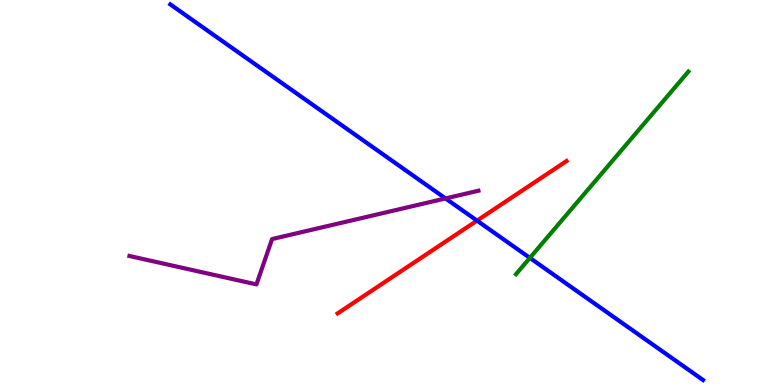[{'lines': ['blue', 'red'], 'intersections': [{'x': 6.16, 'y': 4.27}]}, {'lines': ['green', 'red'], 'intersections': []}, {'lines': ['purple', 'red'], 'intersections': []}, {'lines': ['blue', 'green'], 'intersections': [{'x': 6.84, 'y': 3.3}]}, {'lines': ['blue', 'purple'], 'intersections': [{'x': 5.75, 'y': 4.85}]}, {'lines': ['green', 'purple'], 'intersections': []}]